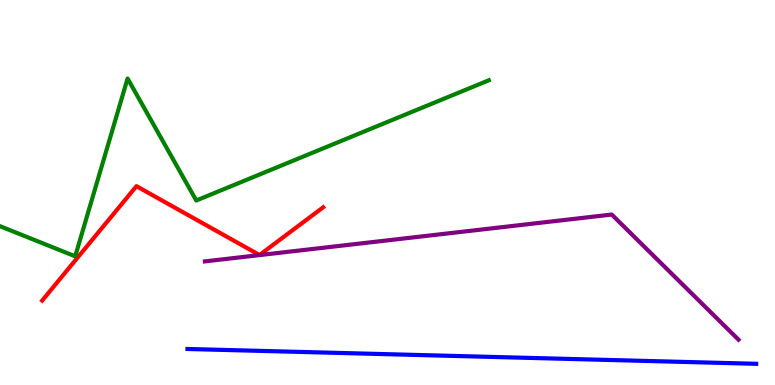[{'lines': ['blue', 'red'], 'intersections': []}, {'lines': ['green', 'red'], 'intersections': []}, {'lines': ['purple', 'red'], 'intersections': []}, {'lines': ['blue', 'green'], 'intersections': []}, {'lines': ['blue', 'purple'], 'intersections': []}, {'lines': ['green', 'purple'], 'intersections': []}]